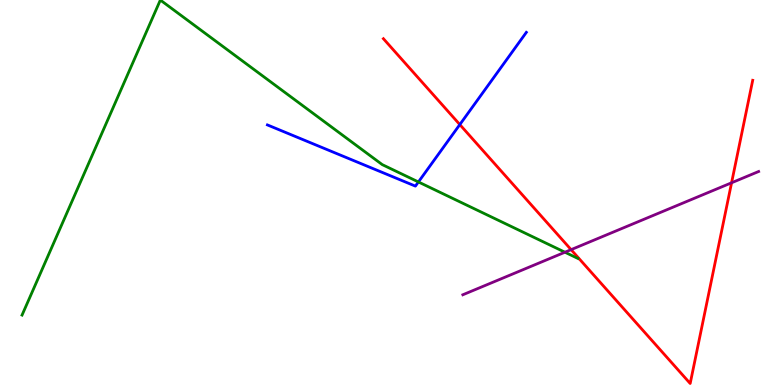[{'lines': ['blue', 'red'], 'intersections': [{'x': 5.93, 'y': 6.76}]}, {'lines': ['green', 'red'], 'intersections': []}, {'lines': ['purple', 'red'], 'intersections': [{'x': 7.37, 'y': 3.52}, {'x': 9.44, 'y': 5.25}]}, {'lines': ['blue', 'green'], 'intersections': [{'x': 5.4, 'y': 5.27}]}, {'lines': ['blue', 'purple'], 'intersections': []}, {'lines': ['green', 'purple'], 'intersections': [{'x': 7.29, 'y': 3.45}]}]